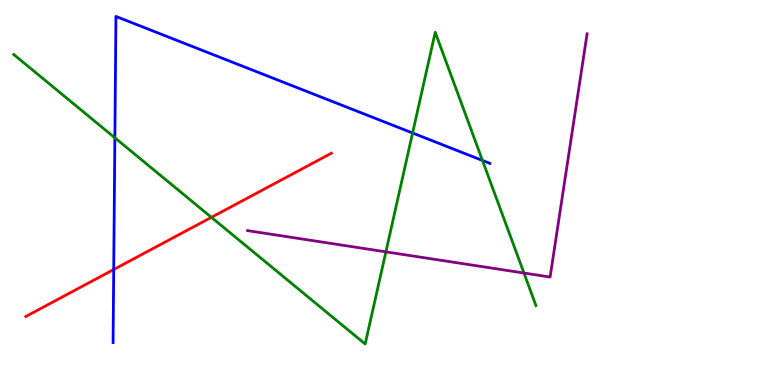[{'lines': ['blue', 'red'], 'intersections': [{'x': 1.47, 'y': 3.0}]}, {'lines': ['green', 'red'], 'intersections': [{'x': 2.73, 'y': 4.35}]}, {'lines': ['purple', 'red'], 'intersections': []}, {'lines': ['blue', 'green'], 'intersections': [{'x': 1.48, 'y': 6.42}, {'x': 5.32, 'y': 6.55}, {'x': 6.23, 'y': 5.83}]}, {'lines': ['blue', 'purple'], 'intersections': []}, {'lines': ['green', 'purple'], 'intersections': [{'x': 4.98, 'y': 3.46}, {'x': 6.76, 'y': 2.91}]}]